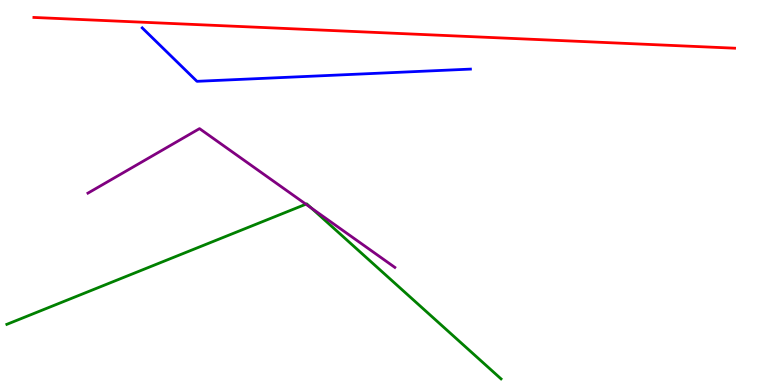[{'lines': ['blue', 'red'], 'intersections': []}, {'lines': ['green', 'red'], 'intersections': []}, {'lines': ['purple', 'red'], 'intersections': []}, {'lines': ['blue', 'green'], 'intersections': []}, {'lines': ['blue', 'purple'], 'intersections': []}, {'lines': ['green', 'purple'], 'intersections': [{'x': 3.95, 'y': 4.7}, {'x': 4.02, 'y': 4.59}]}]